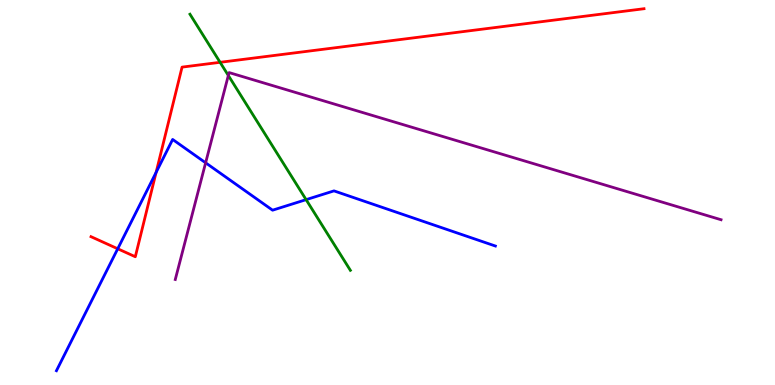[{'lines': ['blue', 'red'], 'intersections': [{'x': 1.52, 'y': 3.54}, {'x': 2.01, 'y': 5.52}]}, {'lines': ['green', 'red'], 'intersections': [{'x': 2.84, 'y': 8.38}]}, {'lines': ['purple', 'red'], 'intersections': []}, {'lines': ['blue', 'green'], 'intersections': [{'x': 3.95, 'y': 4.81}]}, {'lines': ['blue', 'purple'], 'intersections': [{'x': 2.65, 'y': 5.77}]}, {'lines': ['green', 'purple'], 'intersections': [{'x': 2.95, 'y': 8.04}]}]